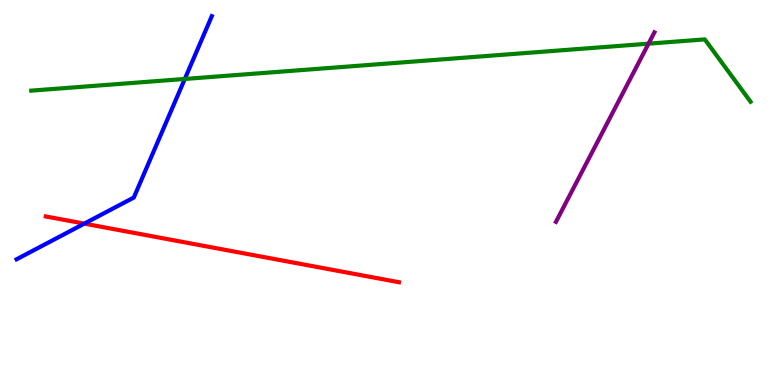[{'lines': ['blue', 'red'], 'intersections': [{'x': 1.09, 'y': 4.19}]}, {'lines': ['green', 'red'], 'intersections': []}, {'lines': ['purple', 'red'], 'intersections': []}, {'lines': ['blue', 'green'], 'intersections': [{'x': 2.38, 'y': 7.95}]}, {'lines': ['blue', 'purple'], 'intersections': []}, {'lines': ['green', 'purple'], 'intersections': [{'x': 8.37, 'y': 8.87}]}]